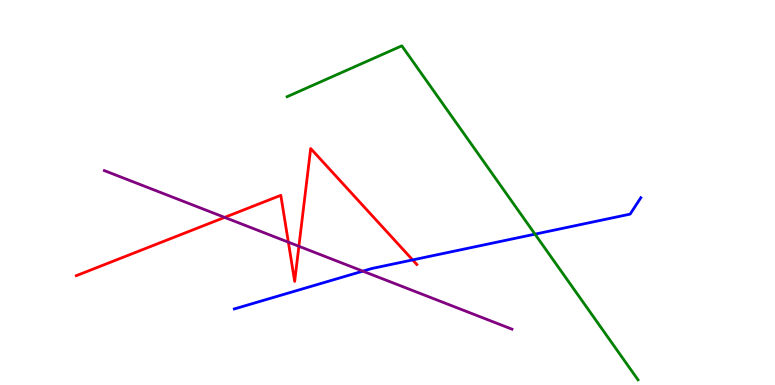[{'lines': ['blue', 'red'], 'intersections': [{'x': 5.32, 'y': 3.25}]}, {'lines': ['green', 'red'], 'intersections': []}, {'lines': ['purple', 'red'], 'intersections': [{'x': 2.9, 'y': 4.35}, {'x': 3.72, 'y': 3.71}, {'x': 3.86, 'y': 3.6}]}, {'lines': ['blue', 'green'], 'intersections': [{'x': 6.9, 'y': 3.92}]}, {'lines': ['blue', 'purple'], 'intersections': [{'x': 4.68, 'y': 2.96}]}, {'lines': ['green', 'purple'], 'intersections': []}]